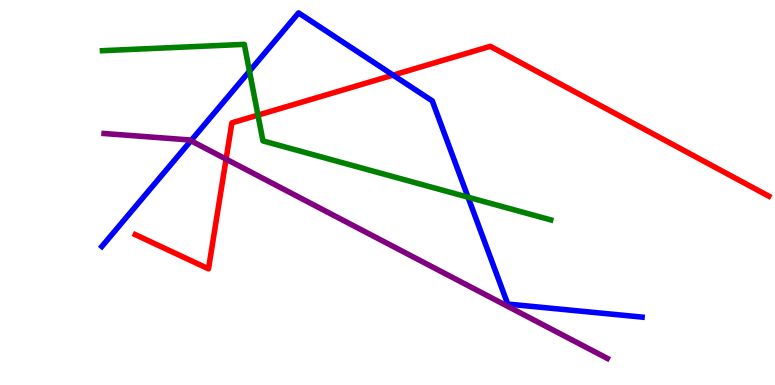[{'lines': ['blue', 'red'], 'intersections': [{'x': 5.07, 'y': 8.05}]}, {'lines': ['green', 'red'], 'intersections': [{'x': 3.33, 'y': 7.01}]}, {'lines': ['purple', 'red'], 'intersections': [{'x': 2.92, 'y': 5.87}]}, {'lines': ['blue', 'green'], 'intersections': [{'x': 3.22, 'y': 8.15}, {'x': 6.04, 'y': 4.88}]}, {'lines': ['blue', 'purple'], 'intersections': [{'x': 2.46, 'y': 6.34}]}, {'lines': ['green', 'purple'], 'intersections': []}]